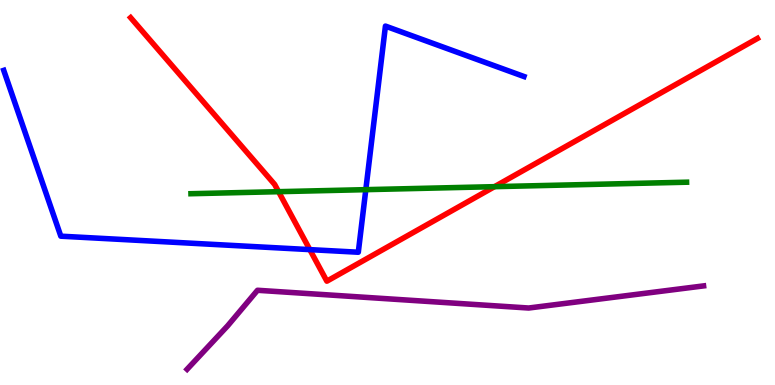[{'lines': ['blue', 'red'], 'intersections': [{'x': 4.0, 'y': 3.52}]}, {'lines': ['green', 'red'], 'intersections': [{'x': 3.59, 'y': 5.02}, {'x': 6.38, 'y': 5.15}]}, {'lines': ['purple', 'red'], 'intersections': []}, {'lines': ['blue', 'green'], 'intersections': [{'x': 4.72, 'y': 5.07}]}, {'lines': ['blue', 'purple'], 'intersections': []}, {'lines': ['green', 'purple'], 'intersections': []}]